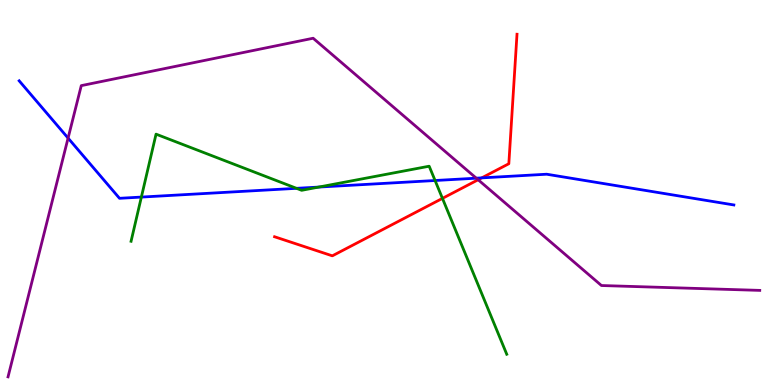[{'lines': ['blue', 'red'], 'intersections': [{'x': 6.22, 'y': 5.38}]}, {'lines': ['green', 'red'], 'intersections': [{'x': 5.71, 'y': 4.85}]}, {'lines': ['purple', 'red'], 'intersections': [{'x': 6.17, 'y': 5.33}]}, {'lines': ['blue', 'green'], 'intersections': [{'x': 1.82, 'y': 4.88}, {'x': 3.83, 'y': 5.11}, {'x': 4.11, 'y': 5.14}, {'x': 5.61, 'y': 5.31}]}, {'lines': ['blue', 'purple'], 'intersections': [{'x': 0.878, 'y': 6.41}, {'x': 6.15, 'y': 5.37}]}, {'lines': ['green', 'purple'], 'intersections': []}]